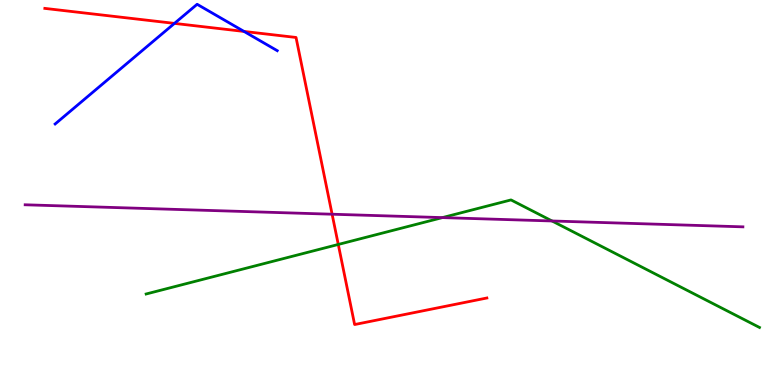[{'lines': ['blue', 'red'], 'intersections': [{'x': 2.25, 'y': 9.39}, {'x': 3.15, 'y': 9.18}]}, {'lines': ['green', 'red'], 'intersections': [{'x': 4.36, 'y': 3.65}]}, {'lines': ['purple', 'red'], 'intersections': [{'x': 4.29, 'y': 4.44}]}, {'lines': ['blue', 'green'], 'intersections': []}, {'lines': ['blue', 'purple'], 'intersections': []}, {'lines': ['green', 'purple'], 'intersections': [{'x': 5.71, 'y': 4.35}, {'x': 7.12, 'y': 4.26}]}]